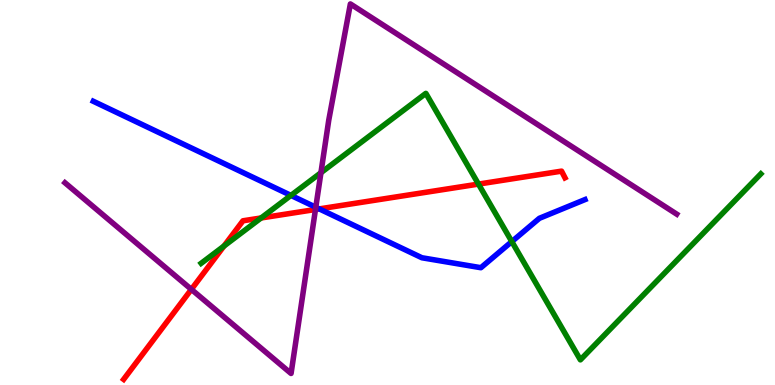[{'lines': ['blue', 'red'], 'intersections': [{'x': 4.12, 'y': 4.57}]}, {'lines': ['green', 'red'], 'intersections': [{'x': 2.89, 'y': 3.61}, {'x': 3.37, 'y': 4.34}, {'x': 6.17, 'y': 5.22}]}, {'lines': ['purple', 'red'], 'intersections': [{'x': 2.47, 'y': 2.48}, {'x': 4.07, 'y': 4.56}]}, {'lines': ['blue', 'green'], 'intersections': [{'x': 3.75, 'y': 4.92}, {'x': 6.6, 'y': 3.73}]}, {'lines': ['blue', 'purple'], 'intersections': [{'x': 4.07, 'y': 4.62}]}, {'lines': ['green', 'purple'], 'intersections': [{'x': 4.14, 'y': 5.51}]}]